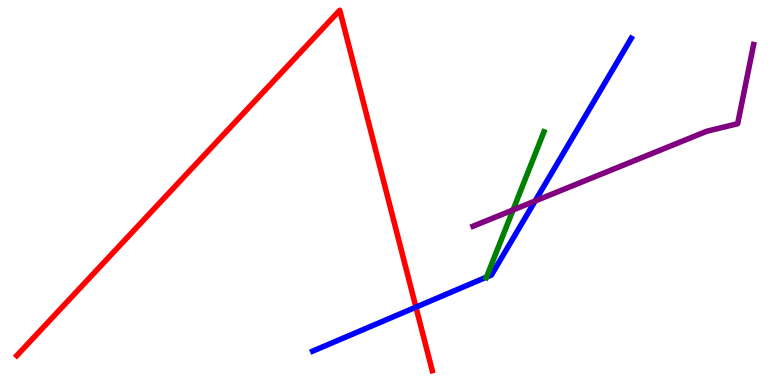[{'lines': ['blue', 'red'], 'intersections': [{'x': 5.37, 'y': 2.02}]}, {'lines': ['green', 'red'], 'intersections': []}, {'lines': ['purple', 'red'], 'intersections': []}, {'lines': ['blue', 'green'], 'intersections': [{'x': 6.28, 'y': 2.8}]}, {'lines': ['blue', 'purple'], 'intersections': [{'x': 6.9, 'y': 4.78}]}, {'lines': ['green', 'purple'], 'intersections': [{'x': 6.62, 'y': 4.55}]}]